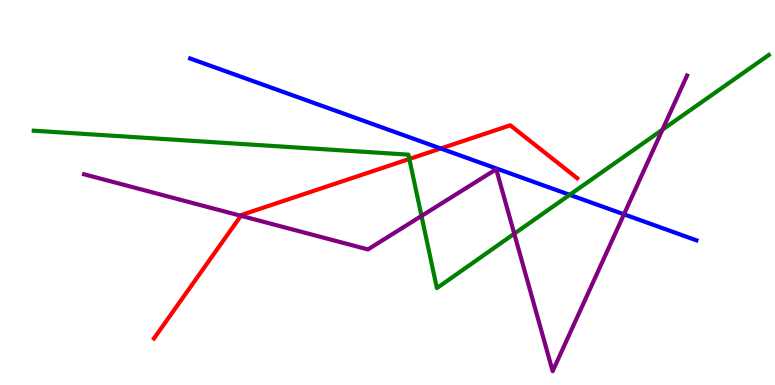[{'lines': ['blue', 'red'], 'intersections': [{'x': 5.69, 'y': 6.14}]}, {'lines': ['green', 'red'], 'intersections': [{'x': 5.28, 'y': 5.87}]}, {'lines': ['purple', 'red'], 'intersections': [{'x': 3.11, 'y': 4.39}]}, {'lines': ['blue', 'green'], 'intersections': [{'x': 7.35, 'y': 4.94}]}, {'lines': ['blue', 'purple'], 'intersections': [{'x': 8.05, 'y': 4.43}]}, {'lines': ['green', 'purple'], 'intersections': [{'x': 5.44, 'y': 4.39}, {'x': 6.64, 'y': 3.93}, {'x': 8.55, 'y': 6.63}]}]